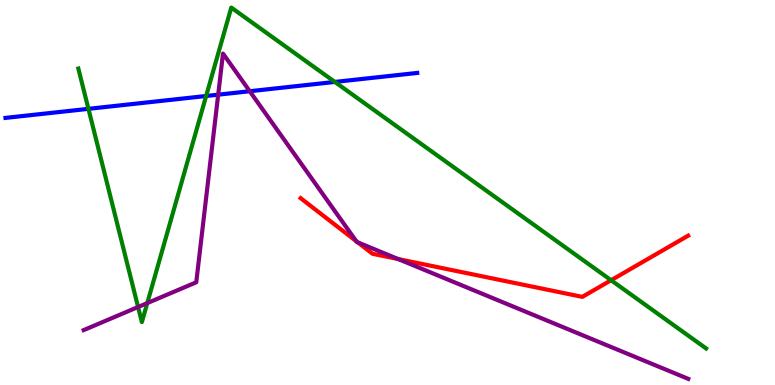[{'lines': ['blue', 'red'], 'intersections': []}, {'lines': ['green', 'red'], 'intersections': [{'x': 7.89, 'y': 2.72}]}, {'lines': ['purple', 'red'], 'intersections': [{'x': 4.6, 'y': 3.74}, {'x': 4.62, 'y': 3.7}, {'x': 5.14, 'y': 3.27}]}, {'lines': ['blue', 'green'], 'intersections': [{'x': 1.14, 'y': 7.17}, {'x': 2.66, 'y': 7.51}, {'x': 4.32, 'y': 7.87}]}, {'lines': ['blue', 'purple'], 'intersections': [{'x': 2.82, 'y': 7.54}, {'x': 3.22, 'y': 7.63}]}, {'lines': ['green', 'purple'], 'intersections': [{'x': 1.78, 'y': 2.03}, {'x': 1.9, 'y': 2.13}]}]